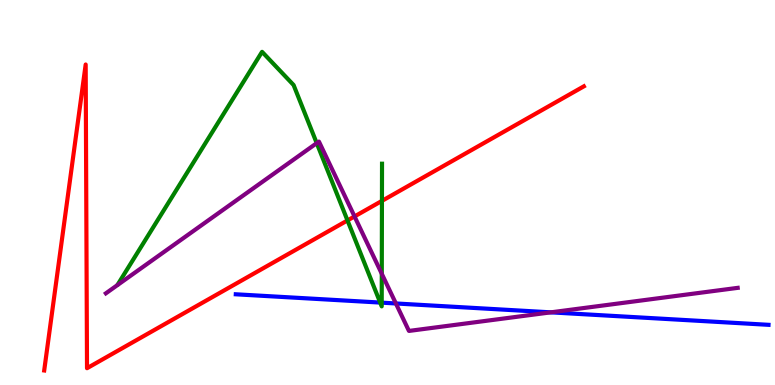[{'lines': ['blue', 'red'], 'intersections': []}, {'lines': ['green', 'red'], 'intersections': [{'x': 4.48, 'y': 4.27}, {'x': 4.93, 'y': 4.78}]}, {'lines': ['purple', 'red'], 'intersections': [{'x': 4.57, 'y': 4.38}]}, {'lines': ['blue', 'green'], 'intersections': [{'x': 4.91, 'y': 2.14}, {'x': 4.93, 'y': 2.14}]}, {'lines': ['blue', 'purple'], 'intersections': [{'x': 5.11, 'y': 2.12}, {'x': 7.11, 'y': 1.89}]}, {'lines': ['green', 'purple'], 'intersections': [{'x': 4.09, 'y': 6.28}, {'x': 4.93, 'y': 2.89}]}]